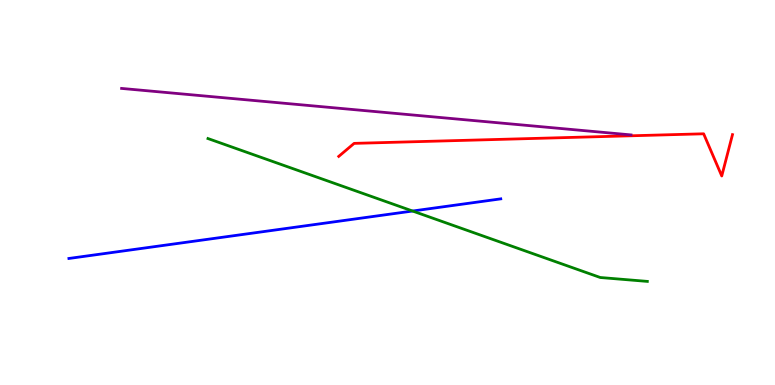[{'lines': ['blue', 'red'], 'intersections': []}, {'lines': ['green', 'red'], 'intersections': []}, {'lines': ['purple', 'red'], 'intersections': []}, {'lines': ['blue', 'green'], 'intersections': [{'x': 5.32, 'y': 4.52}]}, {'lines': ['blue', 'purple'], 'intersections': []}, {'lines': ['green', 'purple'], 'intersections': []}]